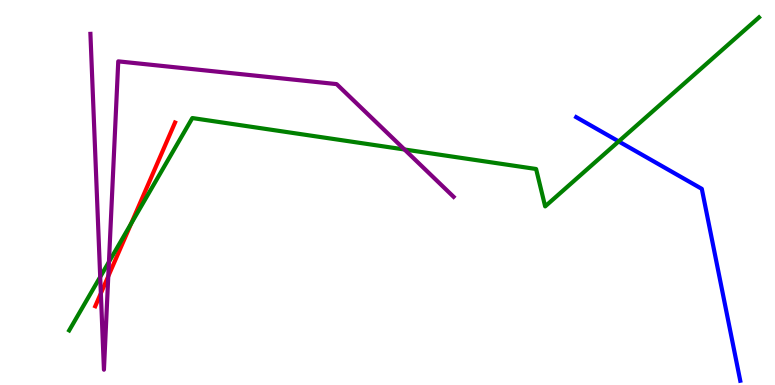[{'lines': ['blue', 'red'], 'intersections': []}, {'lines': ['green', 'red'], 'intersections': [{'x': 1.69, 'y': 4.19}]}, {'lines': ['purple', 'red'], 'intersections': [{'x': 1.3, 'y': 2.38}, {'x': 1.4, 'y': 2.82}]}, {'lines': ['blue', 'green'], 'intersections': [{'x': 7.98, 'y': 6.33}]}, {'lines': ['blue', 'purple'], 'intersections': []}, {'lines': ['green', 'purple'], 'intersections': [{'x': 1.29, 'y': 2.81}, {'x': 1.41, 'y': 3.2}, {'x': 5.22, 'y': 6.12}]}]